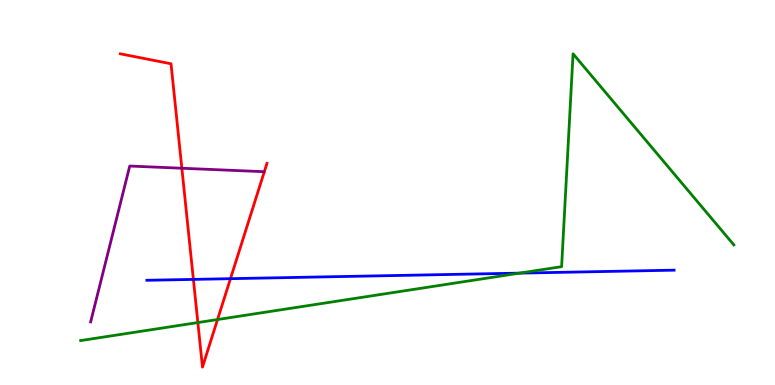[{'lines': ['blue', 'red'], 'intersections': [{'x': 2.5, 'y': 2.74}, {'x': 2.97, 'y': 2.76}]}, {'lines': ['green', 'red'], 'intersections': [{'x': 2.55, 'y': 1.62}, {'x': 2.81, 'y': 1.7}]}, {'lines': ['purple', 'red'], 'intersections': [{'x': 2.35, 'y': 5.63}]}, {'lines': ['blue', 'green'], 'intersections': [{'x': 6.7, 'y': 2.91}]}, {'lines': ['blue', 'purple'], 'intersections': []}, {'lines': ['green', 'purple'], 'intersections': []}]